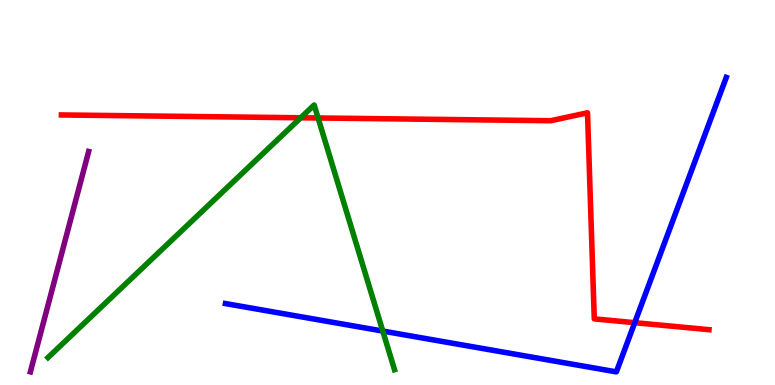[{'lines': ['blue', 'red'], 'intersections': [{'x': 8.19, 'y': 1.62}]}, {'lines': ['green', 'red'], 'intersections': [{'x': 3.88, 'y': 6.94}, {'x': 4.1, 'y': 6.94}]}, {'lines': ['purple', 'red'], 'intersections': []}, {'lines': ['blue', 'green'], 'intersections': [{'x': 4.94, 'y': 1.4}]}, {'lines': ['blue', 'purple'], 'intersections': []}, {'lines': ['green', 'purple'], 'intersections': []}]